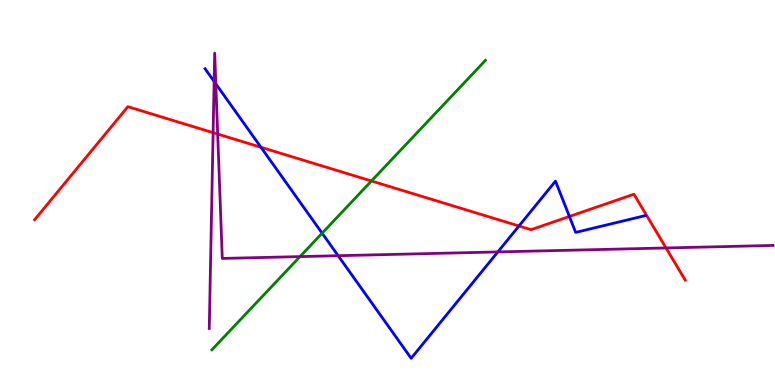[{'lines': ['blue', 'red'], 'intersections': [{'x': 3.37, 'y': 6.17}, {'x': 6.7, 'y': 4.13}, {'x': 7.35, 'y': 4.38}]}, {'lines': ['green', 'red'], 'intersections': [{'x': 4.79, 'y': 5.3}]}, {'lines': ['purple', 'red'], 'intersections': [{'x': 2.75, 'y': 6.55}, {'x': 2.81, 'y': 6.52}, {'x': 8.59, 'y': 3.56}]}, {'lines': ['blue', 'green'], 'intersections': [{'x': 4.16, 'y': 3.94}]}, {'lines': ['blue', 'purple'], 'intersections': [{'x': 2.76, 'y': 7.88}, {'x': 2.78, 'y': 7.82}, {'x': 4.36, 'y': 3.36}, {'x': 6.42, 'y': 3.46}]}, {'lines': ['green', 'purple'], 'intersections': [{'x': 3.87, 'y': 3.34}]}]